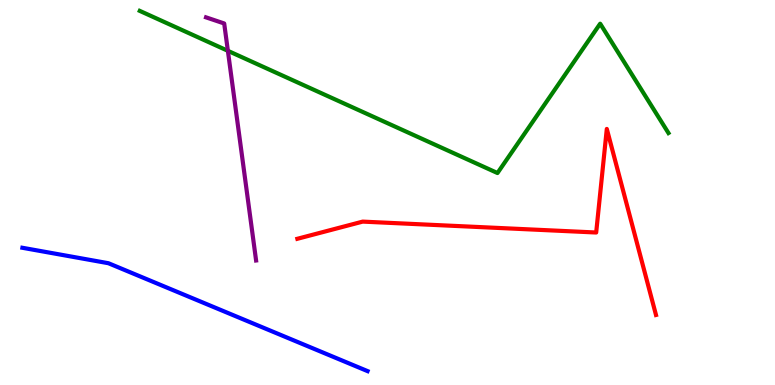[{'lines': ['blue', 'red'], 'intersections': []}, {'lines': ['green', 'red'], 'intersections': []}, {'lines': ['purple', 'red'], 'intersections': []}, {'lines': ['blue', 'green'], 'intersections': []}, {'lines': ['blue', 'purple'], 'intersections': []}, {'lines': ['green', 'purple'], 'intersections': [{'x': 2.94, 'y': 8.68}]}]